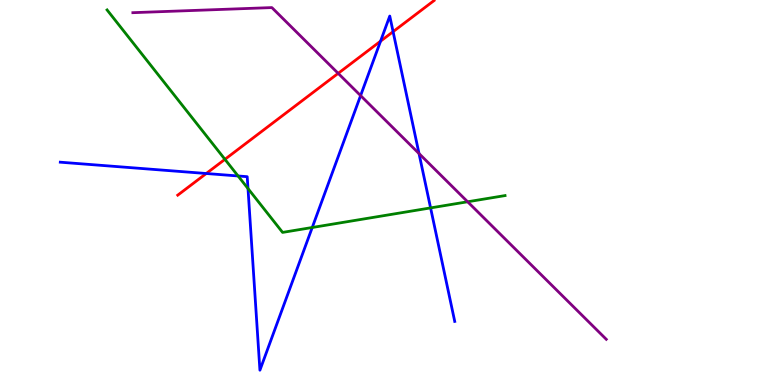[{'lines': ['blue', 'red'], 'intersections': [{'x': 2.66, 'y': 5.49}, {'x': 4.91, 'y': 8.93}, {'x': 5.07, 'y': 9.18}]}, {'lines': ['green', 'red'], 'intersections': [{'x': 2.9, 'y': 5.86}]}, {'lines': ['purple', 'red'], 'intersections': [{'x': 4.36, 'y': 8.09}]}, {'lines': ['blue', 'green'], 'intersections': [{'x': 3.07, 'y': 5.43}, {'x': 3.2, 'y': 5.1}, {'x': 4.03, 'y': 4.09}, {'x': 5.56, 'y': 4.6}]}, {'lines': ['blue', 'purple'], 'intersections': [{'x': 4.65, 'y': 7.52}, {'x': 5.41, 'y': 6.01}]}, {'lines': ['green', 'purple'], 'intersections': [{'x': 6.03, 'y': 4.76}]}]